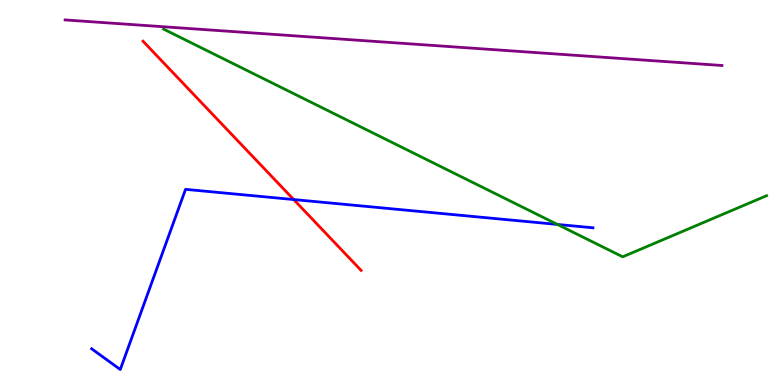[{'lines': ['blue', 'red'], 'intersections': [{'x': 3.79, 'y': 4.82}]}, {'lines': ['green', 'red'], 'intersections': []}, {'lines': ['purple', 'red'], 'intersections': []}, {'lines': ['blue', 'green'], 'intersections': [{'x': 7.19, 'y': 4.17}]}, {'lines': ['blue', 'purple'], 'intersections': []}, {'lines': ['green', 'purple'], 'intersections': []}]